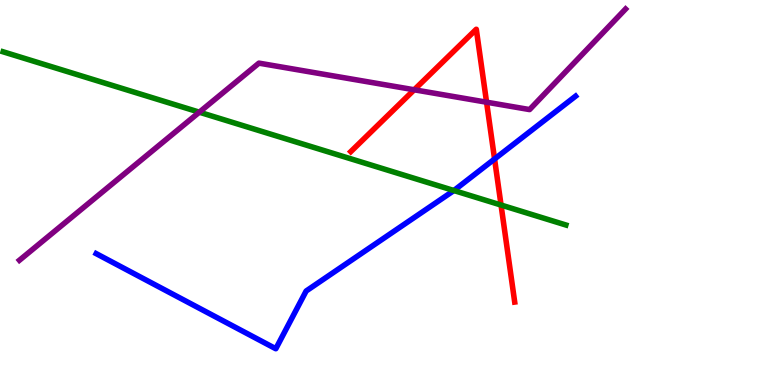[{'lines': ['blue', 'red'], 'intersections': [{'x': 6.38, 'y': 5.87}]}, {'lines': ['green', 'red'], 'intersections': [{'x': 6.47, 'y': 4.67}]}, {'lines': ['purple', 'red'], 'intersections': [{'x': 5.34, 'y': 7.67}, {'x': 6.28, 'y': 7.35}]}, {'lines': ['blue', 'green'], 'intersections': [{'x': 5.86, 'y': 5.05}]}, {'lines': ['blue', 'purple'], 'intersections': []}, {'lines': ['green', 'purple'], 'intersections': [{'x': 2.57, 'y': 7.09}]}]